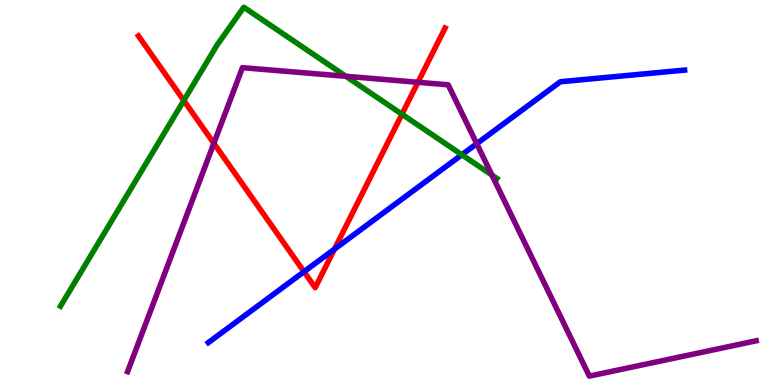[{'lines': ['blue', 'red'], 'intersections': [{'x': 3.92, 'y': 2.94}, {'x': 4.32, 'y': 3.53}]}, {'lines': ['green', 'red'], 'intersections': [{'x': 2.37, 'y': 7.39}, {'x': 5.19, 'y': 7.03}]}, {'lines': ['purple', 'red'], 'intersections': [{'x': 2.76, 'y': 6.28}, {'x': 5.39, 'y': 7.86}]}, {'lines': ['blue', 'green'], 'intersections': [{'x': 5.96, 'y': 5.98}]}, {'lines': ['blue', 'purple'], 'intersections': [{'x': 6.15, 'y': 6.27}]}, {'lines': ['green', 'purple'], 'intersections': [{'x': 4.46, 'y': 8.02}, {'x': 6.35, 'y': 5.45}]}]